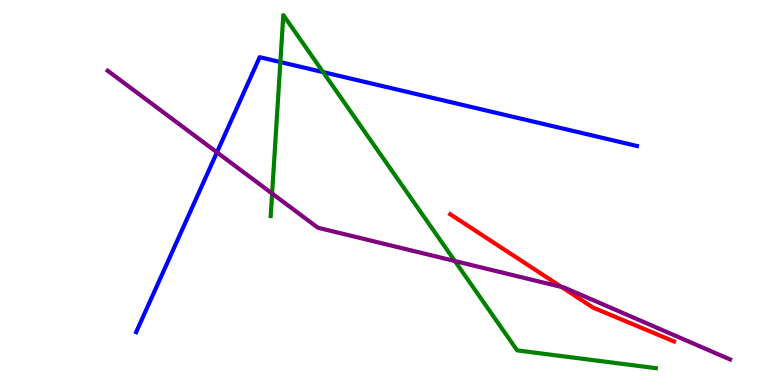[{'lines': ['blue', 'red'], 'intersections': []}, {'lines': ['green', 'red'], 'intersections': []}, {'lines': ['purple', 'red'], 'intersections': [{'x': 7.25, 'y': 2.55}]}, {'lines': ['blue', 'green'], 'intersections': [{'x': 3.62, 'y': 8.39}, {'x': 4.17, 'y': 8.13}]}, {'lines': ['blue', 'purple'], 'intersections': [{'x': 2.8, 'y': 6.04}]}, {'lines': ['green', 'purple'], 'intersections': [{'x': 3.51, 'y': 4.97}, {'x': 5.87, 'y': 3.22}]}]